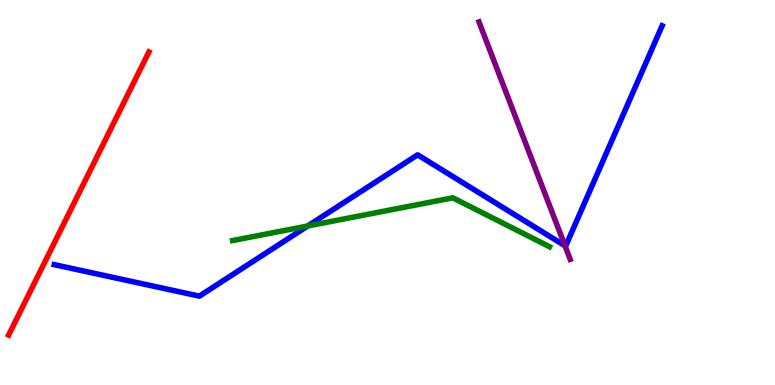[{'lines': ['blue', 'red'], 'intersections': []}, {'lines': ['green', 'red'], 'intersections': []}, {'lines': ['purple', 'red'], 'intersections': []}, {'lines': ['blue', 'green'], 'intersections': [{'x': 3.97, 'y': 4.13}]}, {'lines': ['blue', 'purple'], 'intersections': [{'x': 7.29, 'y': 3.62}]}, {'lines': ['green', 'purple'], 'intersections': []}]